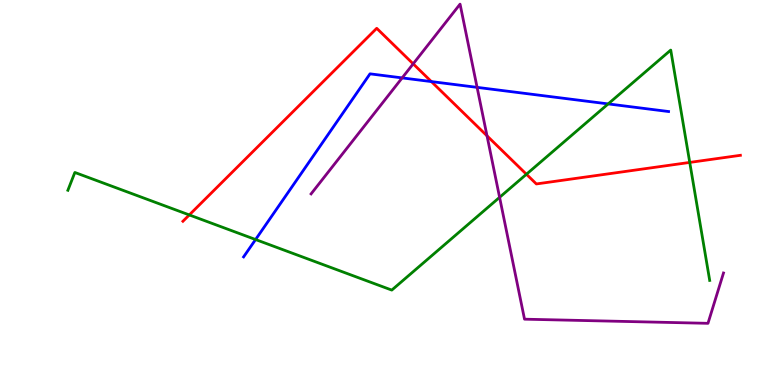[{'lines': ['blue', 'red'], 'intersections': [{'x': 5.57, 'y': 7.88}]}, {'lines': ['green', 'red'], 'intersections': [{'x': 2.44, 'y': 4.42}, {'x': 6.79, 'y': 5.47}, {'x': 8.9, 'y': 5.78}]}, {'lines': ['purple', 'red'], 'intersections': [{'x': 5.33, 'y': 8.34}, {'x': 6.28, 'y': 6.47}]}, {'lines': ['blue', 'green'], 'intersections': [{'x': 3.3, 'y': 3.78}, {'x': 7.85, 'y': 7.3}]}, {'lines': ['blue', 'purple'], 'intersections': [{'x': 5.19, 'y': 7.98}, {'x': 6.16, 'y': 7.73}]}, {'lines': ['green', 'purple'], 'intersections': [{'x': 6.45, 'y': 4.87}]}]